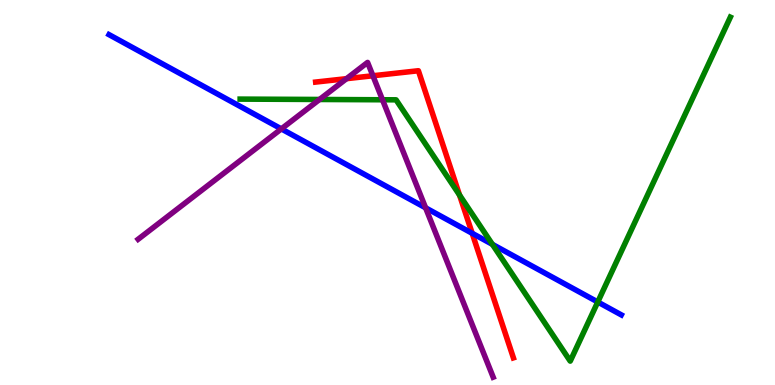[{'lines': ['blue', 'red'], 'intersections': [{'x': 6.09, 'y': 3.94}]}, {'lines': ['green', 'red'], 'intersections': [{'x': 5.93, 'y': 4.93}]}, {'lines': ['purple', 'red'], 'intersections': [{'x': 4.47, 'y': 7.96}, {'x': 4.81, 'y': 8.03}]}, {'lines': ['blue', 'green'], 'intersections': [{'x': 6.35, 'y': 3.65}, {'x': 7.71, 'y': 2.16}]}, {'lines': ['blue', 'purple'], 'intersections': [{'x': 3.63, 'y': 6.65}, {'x': 5.49, 'y': 4.6}]}, {'lines': ['green', 'purple'], 'intersections': [{'x': 4.12, 'y': 7.42}, {'x': 4.94, 'y': 7.41}]}]